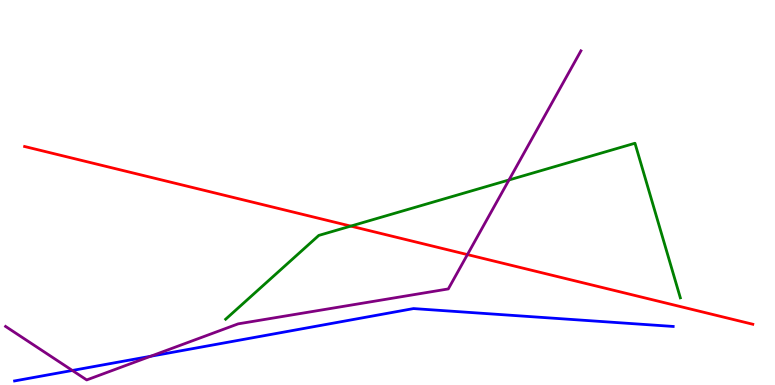[{'lines': ['blue', 'red'], 'intersections': []}, {'lines': ['green', 'red'], 'intersections': [{'x': 4.53, 'y': 4.13}]}, {'lines': ['purple', 'red'], 'intersections': [{'x': 6.03, 'y': 3.39}]}, {'lines': ['blue', 'green'], 'intersections': []}, {'lines': ['blue', 'purple'], 'intersections': [{'x': 0.933, 'y': 0.378}, {'x': 1.94, 'y': 0.747}]}, {'lines': ['green', 'purple'], 'intersections': [{'x': 6.57, 'y': 5.33}]}]